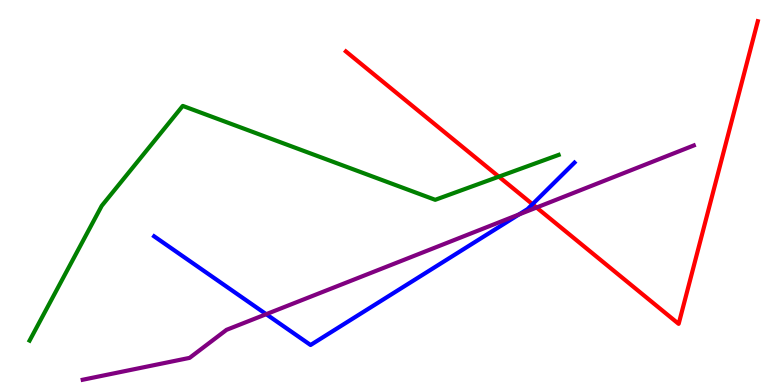[{'lines': ['blue', 'red'], 'intersections': [{'x': 6.87, 'y': 4.7}]}, {'lines': ['green', 'red'], 'intersections': [{'x': 6.44, 'y': 5.41}]}, {'lines': ['purple', 'red'], 'intersections': [{'x': 6.92, 'y': 4.61}]}, {'lines': ['blue', 'green'], 'intersections': []}, {'lines': ['blue', 'purple'], 'intersections': [{'x': 3.43, 'y': 1.84}, {'x': 6.7, 'y': 4.43}]}, {'lines': ['green', 'purple'], 'intersections': []}]